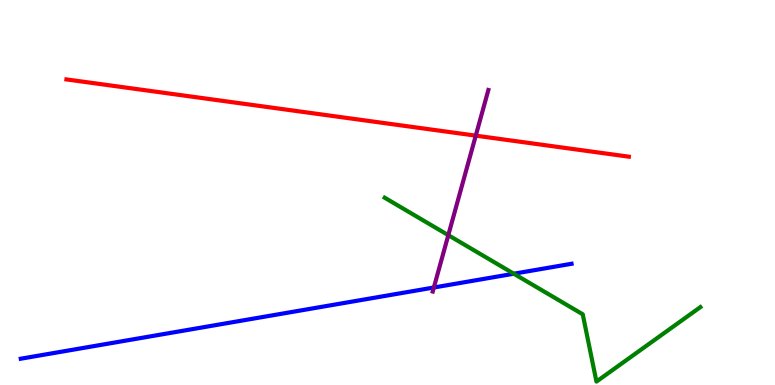[{'lines': ['blue', 'red'], 'intersections': []}, {'lines': ['green', 'red'], 'intersections': []}, {'lines': ['purple', 'red'], 'intersections': [{'x': 6.14, 'y': 6.48}]}, {'lines': ['blue', 'green'], 'intersections': [{'x': 6.63, 'y': 2.89}]}, {'lines': ['blue', 'purple'], 'intersections': [{'x': 5.6, 'y': 2.53}]}, {'lines': ['green', 'purple'], 'intersections': [{'x': 5.78, 'y': 3.89}]}]